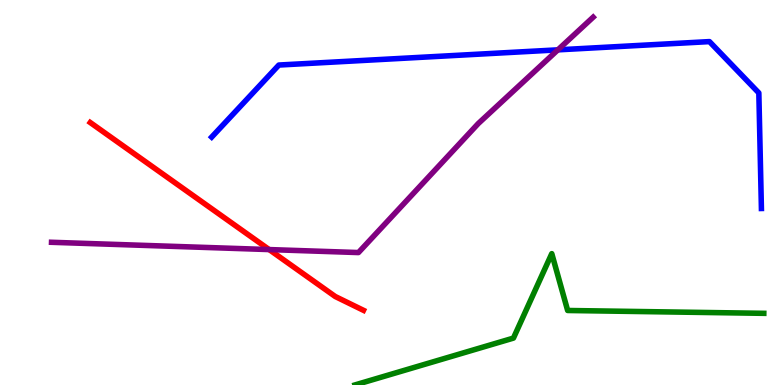[{'lines': ['blue', 'red'], 'intersections': []}, {'lines': ['green', 'red'], 'intersections': []}, {'lines': ['purple', 'red'], 'intersections': [{'x': 3.47, 'y': 3.52}]}, {'lines': ['blue', 'green'], 'intersections': []}, {'lines': ['blue', 'purple'], 'intersections': [{'x': 7.2, 'y': 8.71}]}, {'lines': ['green', 'purple'], 'intersections': []}]